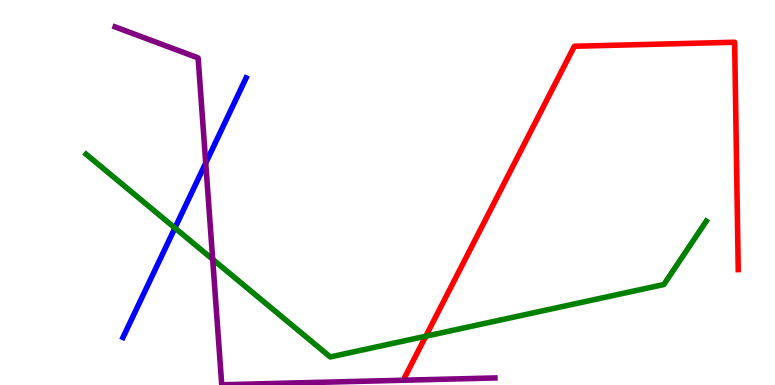[{'lines': ['blue', 'red'], 'intersections': []}, {'lines': ['green', 'red'], 'intersections': [{'x': 5.49, 'y': 1.27}]}, {'lines': ['purple', 'red'], 'intersections': []}, {'lines': ['blue', 'green'], 'intersections': [{'x': 2.26, 'y': 4.08}]}, {'lines': ['blue', 'purple'], 'intersections': [{'x': 2.65, 'y': 5.76}]}, {'lines': ['green', 'purple'], 'intersections': [{'x': 2.74, 'y': 3.26}]}]